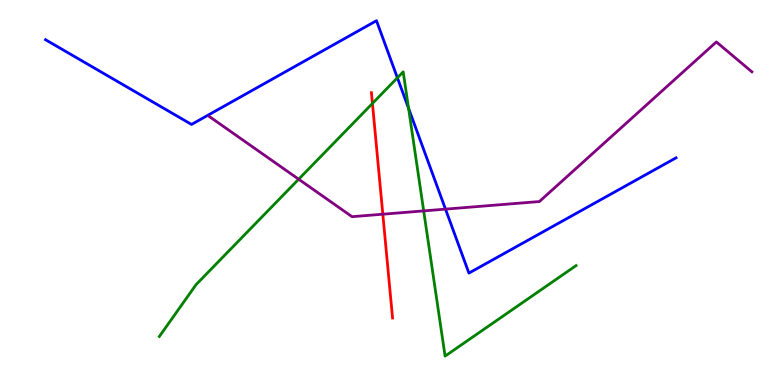[{'lines': ['blue', 'red'], 'intersections': []}, {'lines': ['green', 'red'], 'intersections': [{'x': 4.81, 'y': 7.31}]}, {'lines': ['purple', 'red'], 'intersections': [{'x': 4.94, 'y': 4.44}]}, {'lines': ['blue', 'green'], 'intersections': [{'x': 5.13, 'y': 7.98}, {'x': 5.27, 'y': 7.19}]}, {'lines': ['blue', 'purple'], 'intersections': [{'x': 5.75, 'y': 4.57}]}, {'lines': ['green', 'purple'], 'intersections': [{'x': 3.85, 'y': 5.34}, {'x': 5.47, 'y': 4.52}]}]